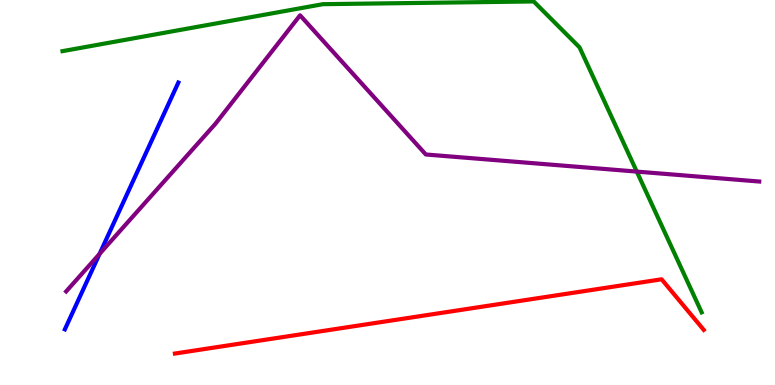[{'lines': ['blue', 'red'], 'intersections': []}, {'lines': ['green', 'red'], 'intersections': []}, {'lines': ['purple', 'red'], 'intersections': []}, {'lines': ['blue', 'green'], 'intersections': []}, {'lines': ['blue', 'purple'], 'intersections': [{'x': 1.28, 'y': 3.4}]}, {'lines': ['green', 'purple'], 'intersections': [{'x': 8.22, 'y': 5.54}]}]